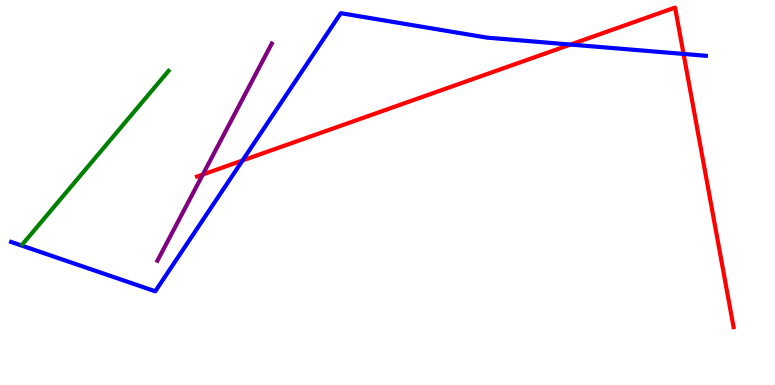[{'lines': ['blue', 'red'], 'intersections': [{'x': 3.13, 'y': 5.83}, {'x': 7.36, 'y': 8.84}, {'x': 8.82, 'y': 8.6}]}, {'lines': ['green', 'red'], 'intersections': []}, {'lines': ['purple', 'red'], 'intersections': [{'x': 2.62, 'y': 5.47}]}, {'lines': ['blue', 'green'], 'intersections': []}, {'lines': ['blue', 'purple'], 'intersections': []}, {'lines': ['green', 'purple'], 'intersections': []}]